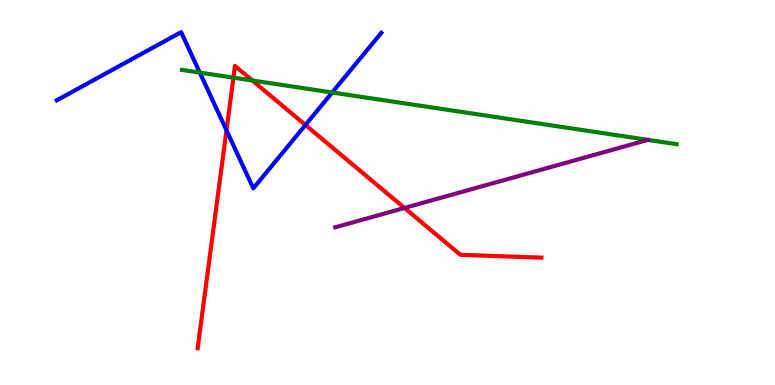[{'lines': ['blue', 'red'], 'intersections': [{'x': 2.92, 'y': 6.62}, {'x': 3.94, 'y': 6.75}]}, {'lines': ['green', 'red'], 'intersections': [{'x': 3.01, 'y': 7.98}, {'x': 3.26, 'y': 7.91}]}, {'lines': ['purple', 'red'], 'intersections': [{'x': 5.22, 'y': 4.6}]}, {'lines': ['blue', 'green'], 'intersections': [{'x': 2.58, 'y': 8.11}, {'x': 4.29, 'y': 7.6}]}, {'lines': ['blue', 'purple'], 'intersections': []}, {'lines': ['green', 'purple'], 'intersections': []}]